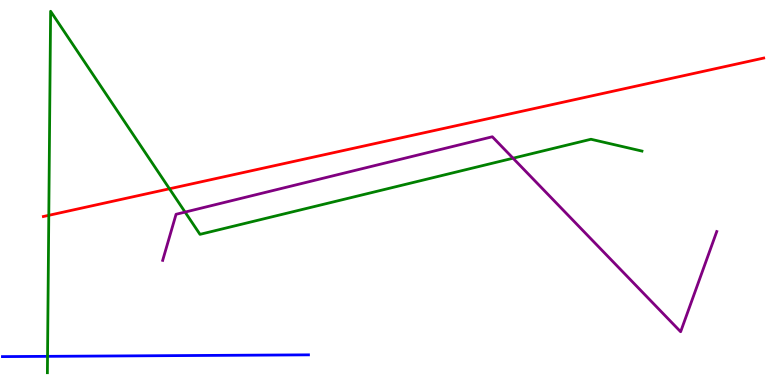[{'lines': ['blue', 'red'], 'intersections': []}, {'lines': ['green', 'red'], 'intersections': [{'x': 0.63, 'y': 4.41}, {'x': 2.19, 'y': 5.1}]}, {'lines': ['purple', 'red'], 'intersections': []}, {'lines': ['blue', 'green'], 'intersections': [{'x': 0.613, 'y': 0.744}]}, {'lines': ['blue', 'purple'], 'intersections': []}, {'lines': ['green', 'purple'], 'intersections': [{'x': 2.39, 'y': 4.49}, {'x': 6.62, 'y': 5.89}]}]